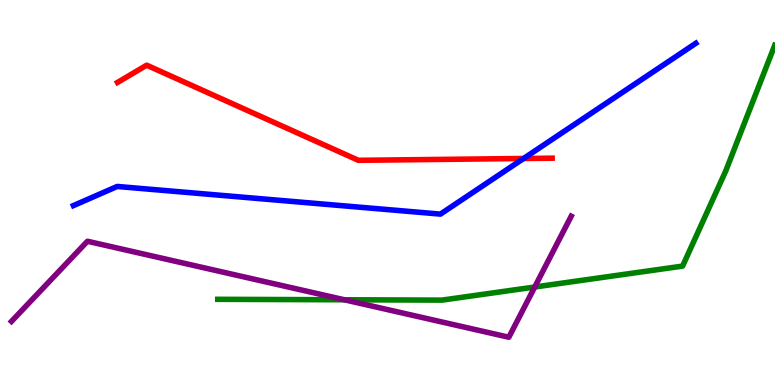[{'lines': ['blue', 'red'], 'intersections': [{'x': 6.76, 'y': 5.88}]}, {'lines': ['green', 'red'], 'intersections': []}, {'lines': ['purple', 'red'], 'intersections': []}, {'lines': ['blue', 'green'], 'intersections': []}, {'lines': ['blue', 'purple'], 'intersections': []}, {'lines': ['green', 'purple'], 'intersections': [{'x': 4.44, 'y': 2.21}, {'x': 6.9, 'y': 2.55}]}]